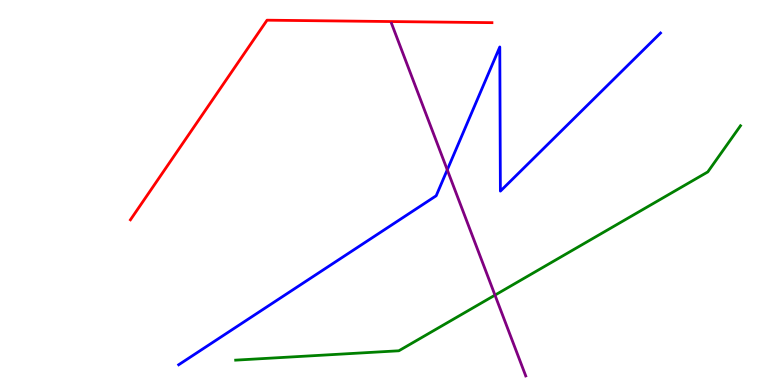[{'lines': ['blue', 'red'], 'intersections': []}, {'lines': ['green', 'red'], 'intersections': []}, {'lines': ['purple', 'red'], 'intersections': []}, {'lines': ['blue', 'green'], 'intersections': []}, {'lines': ['blue', 'purple'], 'intersections': [{'x': 5.77, 'y': 5.59}]}, {'lines': ['green', 'purple'], 'intersections': [{'x': 6.39, 'y': 2.33}]}]